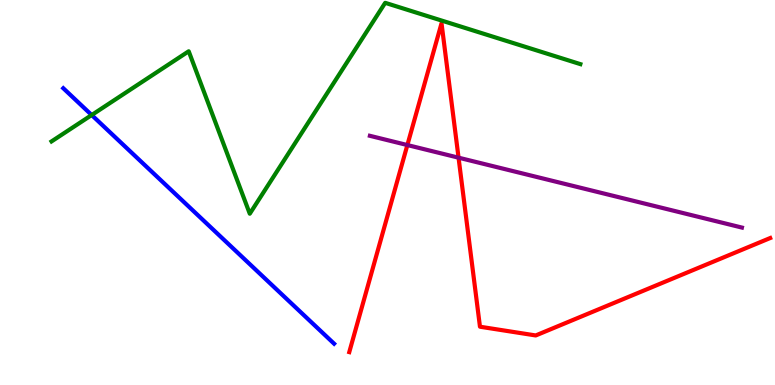[{'lines': ['blue', 'red'], 'intersections': []}, {'lines': ['green', 'red'], 'intersections': []}, {'lines': ['purple', 'red'], 'intersections': [{'x': 5.26, 'y': 6.23}, {'x': 5.92, 'y': 5.9}]}, {'lines': ['blue', 'green'], 'intersections': [{'x': 1.18, 'y': 7.01}]}, {'lines': ['blue', 'purple'], 'intersections': []}, {'lines': ['green', 'purple'], 'intersections': []}]